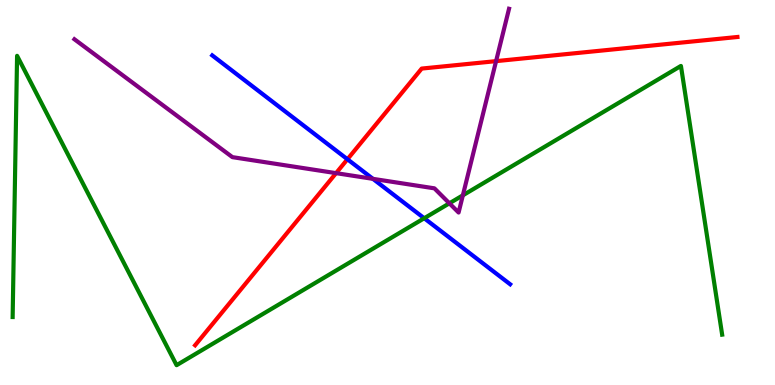[{'lines': ['blue', 'red'], 'intersections': [{'x': 4.48, 'y': 5.86}]}, {'lines': ['green', 'red'], 'intersections': []}, {'lines': ['purple', 'red'], 'intersections': [{'x': 4.34, 'y': 5.5}, {'x': 6.4, 'y': 8.41}]}, {'lines': ['blue', 'green'], 'intersections': [{'x': 5.47, 'y': 4.33}]}, {'lines': ['blue', 'purple'], 'intersections': [{'x': 4.81, 'y': 5.35}]}, {'lines': ['green', 'purple'], 'intersections': [{'x': 5.8, 'y': 4.72}, {'x': 5.97, 'y': 4.93}]}]